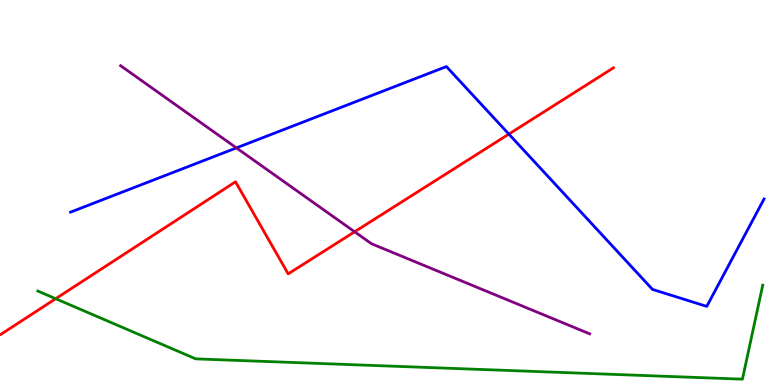[{'lines': ['blue', 'red'], 'intersections': [{'x': 6.57, 'y': 6.52}]}, {'lines': ['green', 'red'], 'intersections': [{'x': 0.719, 'y': 2.24}]}, {'lines': ['purple', 'red'], 'intersections': [{'x': 4.58, 'y': 3.98}]}, {'lines': ['blue', 'green'], 'intersections': []}, {'lines': ['blue', 'purple'], 'intersections': [{'x': 3.05, 'y': 6.16}]}, {'lines': ['green', 'purple'], 'intersections': []}]